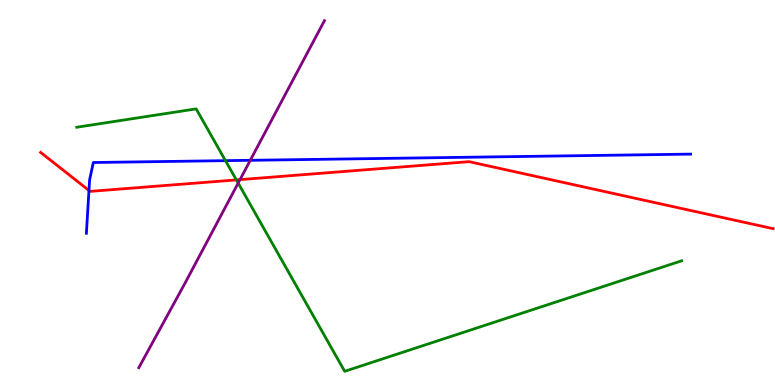[{'lines': ['blue', 'red'], 'intersections': [{'x': 1.15, 'y': 5.05}]}, {'lines': ['green', 'red'], 'intersections': [{'x': 3.05, 'y': 5.33}]}, {'lines': ['purple', 'red'], 'intersections': [{'x': 3.1, 'y': 5.33}]}, {'lines': ['blue', 'green'], 'intersections': [{'x': 2.91, 'y': 5.83}]}, {'lines': ['blue', 'purple'], 'intersections': [{'x': 3.23, 'y': 5.84}]}, {'lines': ['green', 'purple'], 'intersections': [{'x': 3.07, 'y': 5.24}]}]